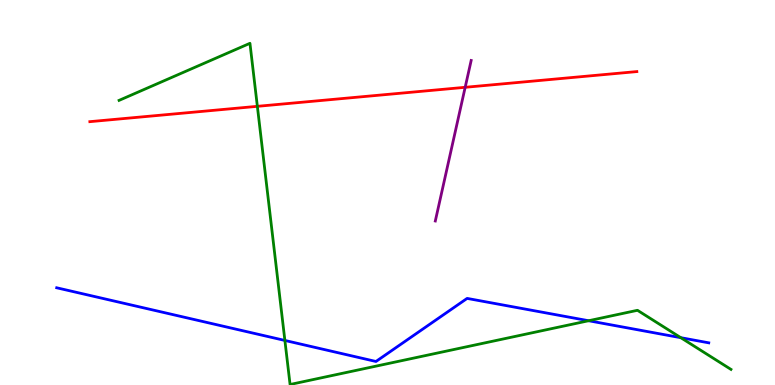[{'lines': ['blue', 'red'], 'intersections': []}, {'lines': ['green', 'red'], 'intersections': [{'x': 3.32, 'y': 7.24}]}, {'lines': ['purple', 'red'], 'intersections': [{'x': 6.0, 'y': 7.73}]}, {'lines': ['blue', 'green'], 'intersections': [{'x': 3.68, 'y': 1.16}, {'x': 7.59, 'y': 1.67}, {'x': 8.78, 'y': 1.23}]}, {'lines': ['blue', 'purple'], 'intersections': []}, {'lines': ['green', 'purple'], 'intersections': []}]